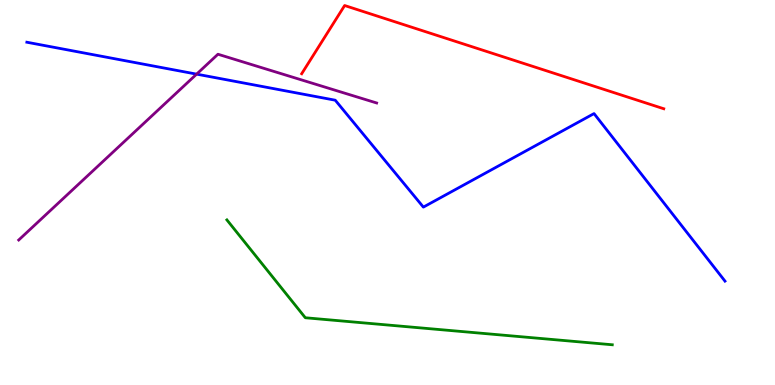[{'lines': ['blue', 'red'], 'intersections': []}, {'lines': ['green', 'red'], 'intersections': []}, {'lines': ['purple', 'red'], 'intersections': []}, {'lines': ['blue', 'green'], 'intersections': []}, {'lines': ['blue', 'purple'], 'intersections': [{'x': 2.54, 'y': 8.07}]}, {'lines': ['green', 'purple'], 'intersections': []}]